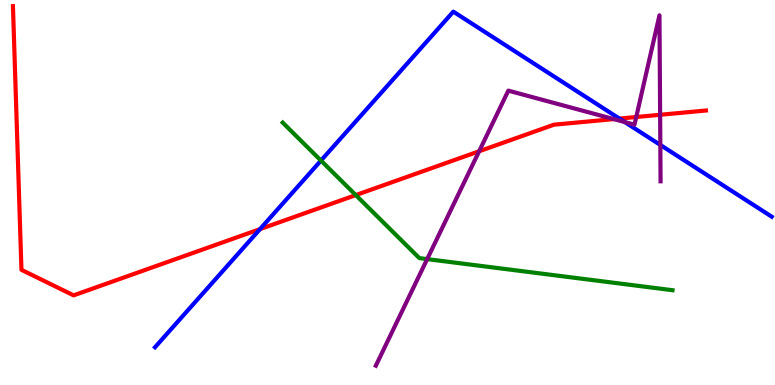[{'lines': ['blue', 'red'], 'intersections': [{'x': 3.35, 'y': 4.05}, {'x': 7.99, 'y': 6.92}]}, {'lines': ['green', 'red'], 'intersections': [{'x': 4.59, 'y': 4.93}]}, {'lines': ['purple', 'red'], 'intersections': [{'x': 6.18, 'y': 6.07}, {'x': 7.92, 'y': 6.91}, {'x': 8.21, 'y': 6.96}, {'x': 8.52, 'y': 7.02}]}, {'lines': ['blue', 'green'], 'intersections': [{'x': 4.14, 'y': 5.83}]}, {'lines': ['blue', 'purple'], 'intersections': [{'x': 8.06, 'y': 6.83}, {'x': 8.52, 'y': 6.24}]}, {'lines': ['green', 'purple'], 'intersections': [{'x': 5.51, 'y': 3.27}]}]